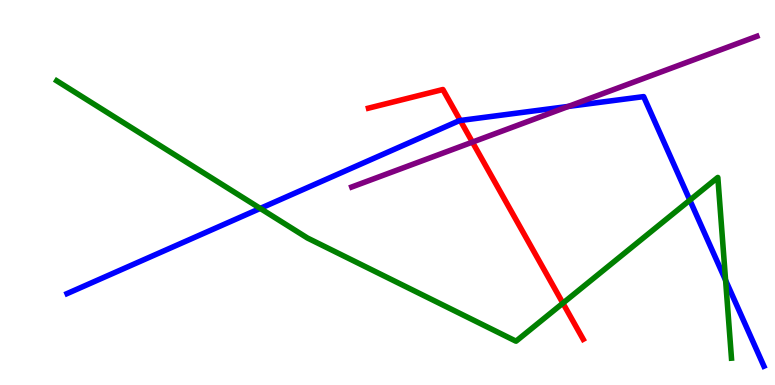[{'lines': ['blue', 'red'], 'intersections': [{'x': 5.94, 'y': 6.87}]}, {'lines': ['green', 'red'], 'intersections': [{'x': 7.26, 'y': 2.13}]}, {'lines': ['purple', 'red'], 'intersections': [{'x': 6.1, 'y': 6.31}]}, {'lines': ['blue', 'green'], 'intersections': [{'x': 3.36, 'y': 4.59}, {'x': 8.9, 'y': 4.8}, {'x': 9.36, 'y': 2.72}]}, {'lines': ['blue', 'purple'], 'intersections': [{'x': 7.33, 'y': 7.24}]}, {'lines': ['green', 'purple'], 'intersections': []}]